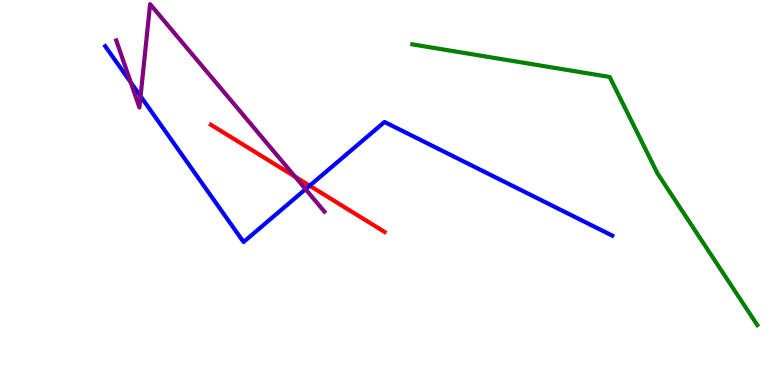[{'lines': ['blue', 'red'], 'intersections': [{'x': 4.0, 'y': 5.18}]}, {'lines': ['green', 'red'], 'intersections': []}, {'lines': ['purple', 'red'], 'intersections': [{'x': 3.81, 'y': 5.41}]}, {'lines': ['blue', 'green'], 'intersections': []}, {'lines': ['blue', 'purple'], 'intersections': [{'x': 1.69, 'y': 7.86}, {'x': 1.81, 'y': 7.5}, {'x': 3.94, 'y': 5.09}]}, {'lines': ['green', 'purple'], 'intersections': []}]